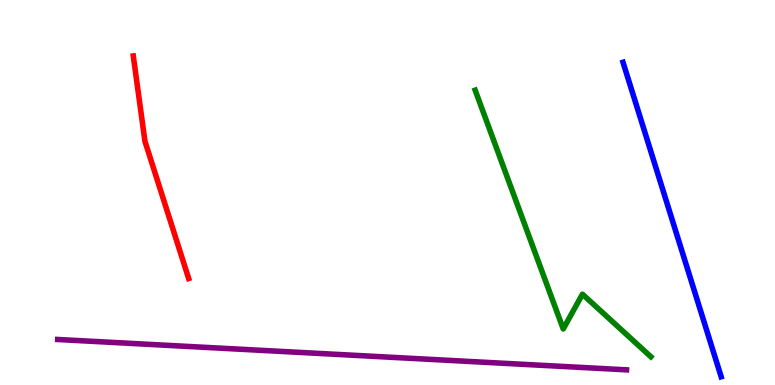[{'lines': ['blue', 'red'], 'intersections': []}, {'lines': ['green', 'red'], 'intersections': []}, {'lines': ['purple', 'red'], 'intersections': []}, {'lines': ['blue', 'green'], 'intersections': []}, {'lines': ['blue', 'purple'], 'intersections': []}, {'lines': ['green', 'purple'], 'intersections': []}]